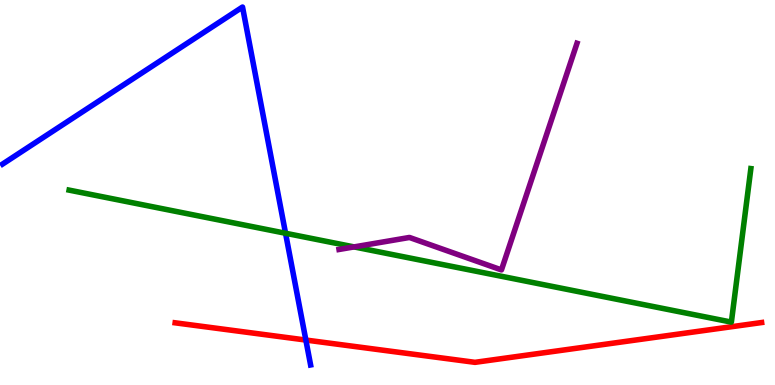[{'lines': ['blue', 'red'], 'intersections': [{'x': 3.95, 'y': 1.17}]}, {'lines': ['green', 'red'], 'intersections': []}, {'lines': ['purple', 'red'], 'intersections': []}, {'lines': ['blue', 'green'], 'intersections': [{'x': 3.68, 'y': 3.94}]}, {'lines': ['blue', 'purple'], 'intersections': []}, {'lines': ['green', 'purple'], 'intersections': [{'x': 4.57, 'y': 3.59}]}]